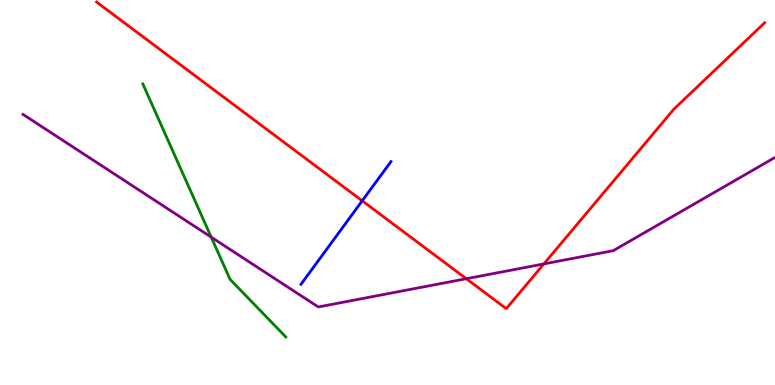[{'lines': ['blue', 'red'], 'intersections': [{'x': 4.67, 'y': 4.78}]}, {'lines': ['green', 'red'], 'intersections': []}, {'lines': ['purple', 'red'], 'intersections': [{'x': 6.02, 'y': 2.76}, {'x': 7.02, 'y': 3.14}]}, {'lines': ['blue', 'green'], 'intersections': []}, {'lines': ['blue', 'purple'], 'intersections': []}, {'lines': ['green', 'purple'], 'intersections': [{'x': 2.73, 'y': 3.84}]}]